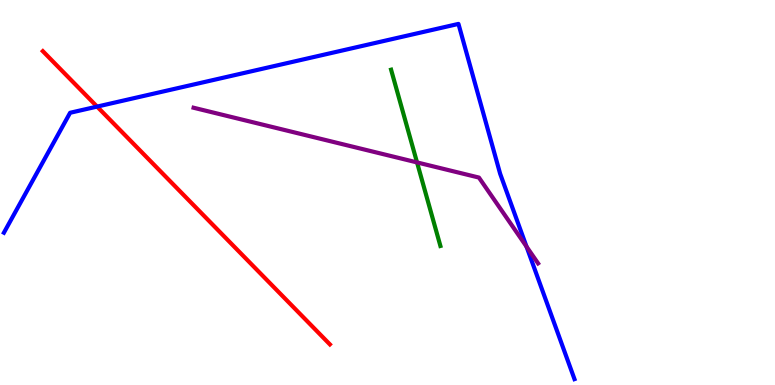[{'lines': ['blue', 'red'], 'intersections': [{'x': 1.25, 'y': 7.23}]}, {'lines': ['green', 'red'], 'intersections': []}, {'lines': ['purple', 'red'], 'intersections': []}, {'lines': ['blue', 'green'], 'intersections': []}, {'lines': ['blue', 'purple'], 'intersections': [{'x': 6.79, 'y': 3.59}]}, {'lines': ['green', 'purple'], 'intersections': [{'x': 5.38, 'y': 5.78}]}]